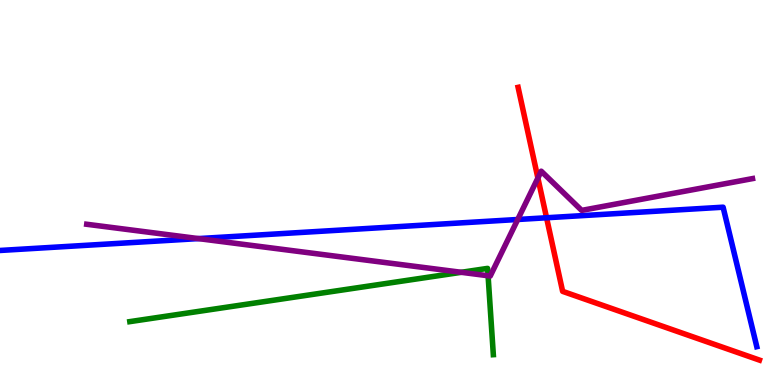[{'lines': ['blue', 'red'], 'intersections': [{'x': 7.05, 'y': 4.34}]}, {'lines': ['green', 'red'], 'intersections': []}, {'lines': ['purple', 'red'], 'intersections': [{'x': 6.94, 'y': 5.38}]}, {'lines': ['blue', 'green'], 'intersections': []}, {'lines': ['blue', 'purple'], 'intersections': [{'x': 2.56, 'y': 3.8}, {'x': 6.68, 'y': 4.3}]}, {'lines': ['green', 'purple'], 'intersections': [{'x': 5.95, 'y': 2.93}, {'x': 6.3, 'y': 2.84}]}]